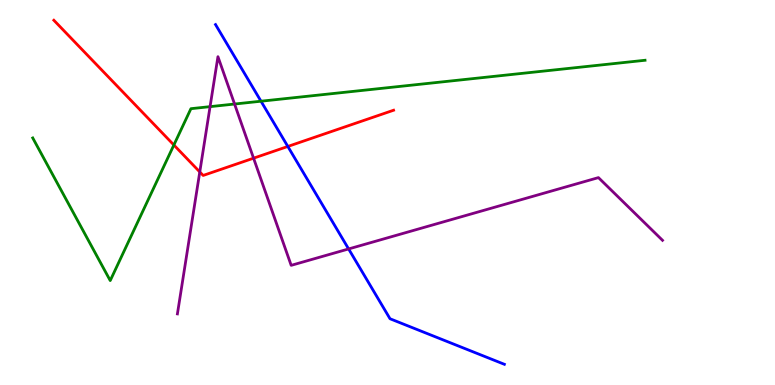[{'lines': ['blue', 'red'], 'intersections': [{'x': 3.71, 'y': 6.2}]}, {'lines': ['green', 'red'], 'intersections': [{'x': 2.24, 'y': 6.23}]}, {'lines': ['purple', 'red'], 'intersections': [{'x': 2.58, 'y': 5.53}, {'x': 3.27, 'y': 5.89}]}, {'lines': ['blue', 'green'], 'intersections': [{'x': 3.37, 'y': 7.37}]}, {'lines': ['blue', 'purple'], 'intersections': [{'x': 4.5, 'y': 3.53}]}, {'lines': ['green', 'purple'], 'intersections': [{'x': 2.71, 'y': 7.23}, {'x': 3.03, 'y': 7.3}]}]